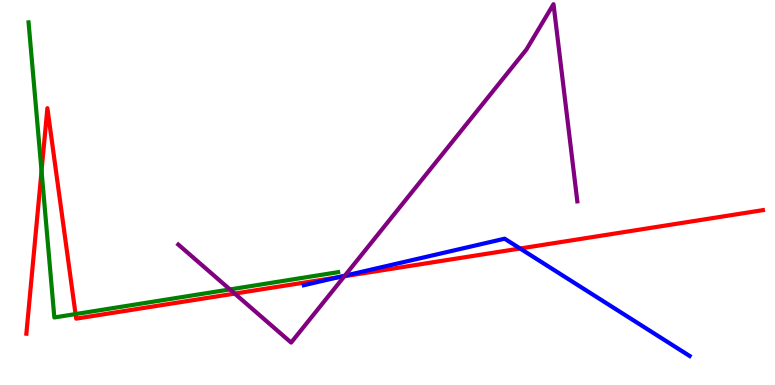[{'lines': ['blue', 'red'], 'intersections': [{'x': 4.36, 'y': 2.8}, {'x': 6.71, 'y': 3.55}]}, {'lines': ['green', 'red'], 'intersections': [{'x': 0.536, 'y': 5.56}, {'x': 0.975, 'y': 1.84}]}, {'lines': ['purple', 'red'], 'intersections': [{'x': 3.03, 'y': 2.37}, {'x': 4.44, 'y': 2.82}]}, {'lines': ['blue', 'green'], 'intersections': []}, {'lines': ['blue', 'purple'], 'intersections': [{'x': 4.45, 'y': 2.84}]}, {'lines': ['green', 'purple'], 'intersections': [{'x': 2.97, 'y': 2.48}]}]